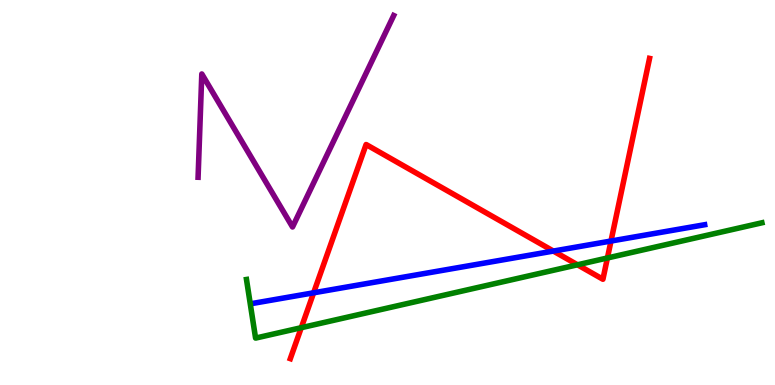[{'lines': ['blue', 'red'], 'intersections': [{'x': 4.05, 'y': 2.39}, {'x': 7.14, 'y': 3.48}, {'x': 7.88, 'y': 3.74}]}, {'lines': ['green', 'red'], 'intersections': [{'x': 3.89, 'y': 1.49}, {'x': 7.45, 'y': 3.12}, {'x': 7.84, 'y': 3.3}]}, {'lines': ['purple', 'red'], 'intersections': []}, {'lines': ['blue', 'green'], 'intersections': []}, {'lines': ['blue', 'purple'], 'intersections': []}, {'lines': ['green', 'purple'], 'intersections': []}]